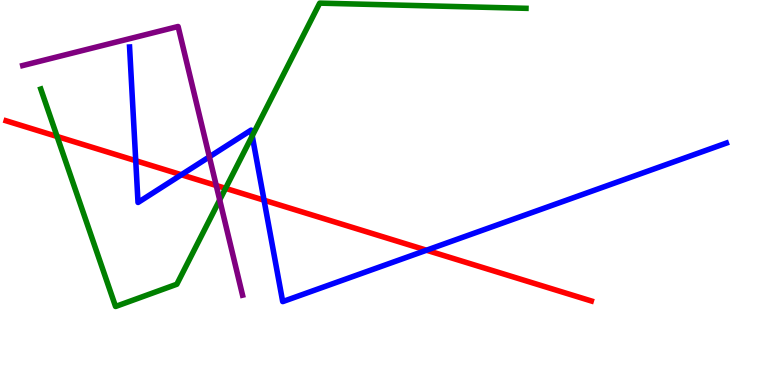[{'lines': ['blue', 'red'], 'intersections': [{'x': 1.75, 'y': 5.83}, {'x': 2.34, 'y': 5.46}, {'x': 3.41, 'y': 4.8}, {'x': 5.5, 'y': 3.5}]}, {'lines': ['green', 'red'], 'intersections': [{'x': 0.737, 'y': 6.45}, {'x': 2.91, 'y': 5.11}]}, {'lines': ['purple', 'red'], 'intersections': [{'x': 2.79, 'y': 5.18}]}, {'lines': ['blue', 'green'], 'intersections': [{'x': 3.25, 'y': 6.47}]}, {'lines': ['blue', 'purple'], 'intersections': [{'x': 2.7, 'y': 5.93}]}, {'lines': ['green', 'purple'], 'intersections': [{'x': 2.83, 'y': 4.81}]}]